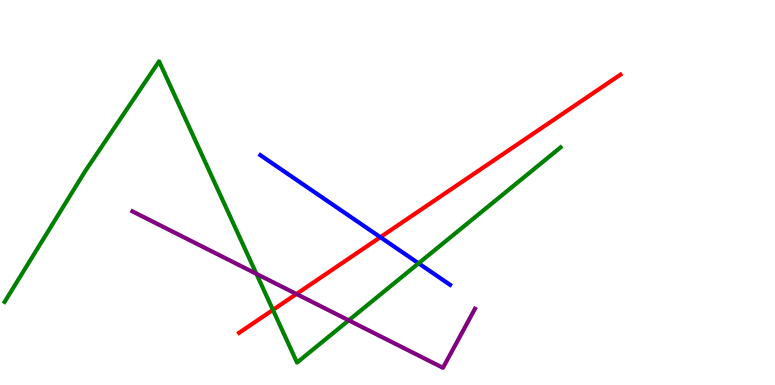[{'lines': ['blue', 'red'], 'intersections': [{'x': 4.91, 'y': 3.84}]}, {'lines': ['green', 'red'], 'intersections': [{'x': 3.52, 'y': 1.95}]}, {'lines': ['purple', 'red'], 'intersections': [{'x': 3.82, 'y': 2.36}]}, {'lines': ['blue', 'green'], 'intersections': [{'x': 5.4, 'y': 3.16}]}, {'lines': ['blue', 'purple'], 'intersections': []}, {'lines': ['green', 'purple'], 'intersections': [{'x': 3.31, 'y': 2.89}, {'x': 4.5, 'y': 1.68}]}]